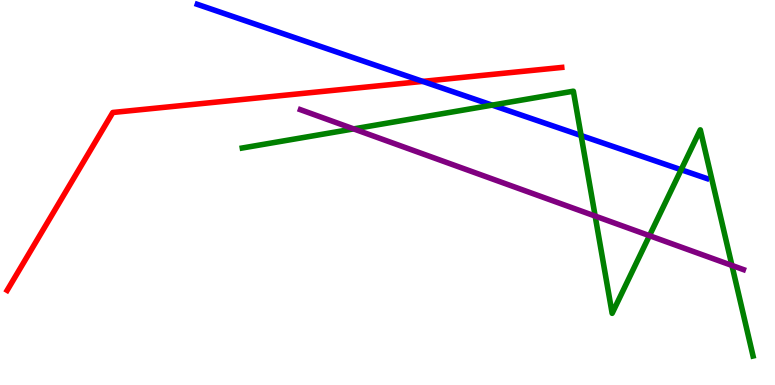[{'lines': ['blue', 'red'], 'intersections': [{'x': 5.45, 'y': 7.89}]}, {'lines': ['green', 'red'], 'intersections': []}, {'lines': ['purple', 'red'], 'intersections': []}, {'lines': ['blue', 'green'], 'intersections': [{'x': 6.35, 'y': 7.27}, {'x': 7.5, 'y': 6.48}, {'x': 8.79, 'y': 5.59}]}, {'lines': ['blue', 'purple'], 'intersections': []}, {'lines': ['green', 'purple'], 'intersections': [{'x': 4.56, 'y': 6.65}, {'x': 7.68, 'y': 4.39}, {'x': 8.38, 'y': 3.88}, {'x': 9.44, 'y': 3.11}]}]